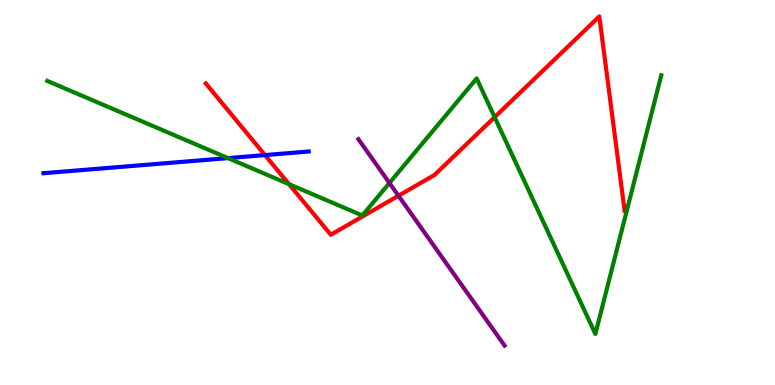[{'lines': ['blue', 'red'], 'intersections': [{'x': 3.42, 'y': 5.97}]}, {'lines': ['green', 'red'], 'intersections': [{'x': 3.73, 'y': 5.22}, {'x': 6.38, 'y': 6.96}]}, {'lines': ['purple', 'red'], 'intersections': [{'x': 5.14, 'y': 4.92}]}, {'lines': ['blue', 'green'], 'intersections': [{'x': 2.94, 'y': 5.89}]}, {'lines': ['blue', 'purple'], 'intersections': []}, {'lines': ['green', 'purple'], 'intersections': [{'x': 5.02, 'y': 5.25}]}]